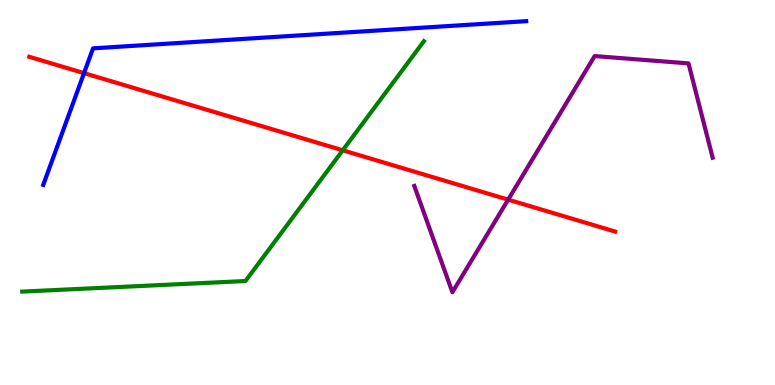[{'lines': ['blue', 'red'], 'intersections': [{'x': 1.08, 'y': 8.1}]}, {'lines': ['green', 'red'], 'intersections': [{'x': 4.42, 'y': 6.1}]}, {'lines': ['purple', 'red'], 'intersections': [{'x': 6.56, 'y': 4.81}]}, {'lines': ['blue', 'green'], 'intersections': []}, {'lines': ['blue', 'purple'], 'intersections': []}, {'lines': ['green', 'purple'], 'intersections': []}]